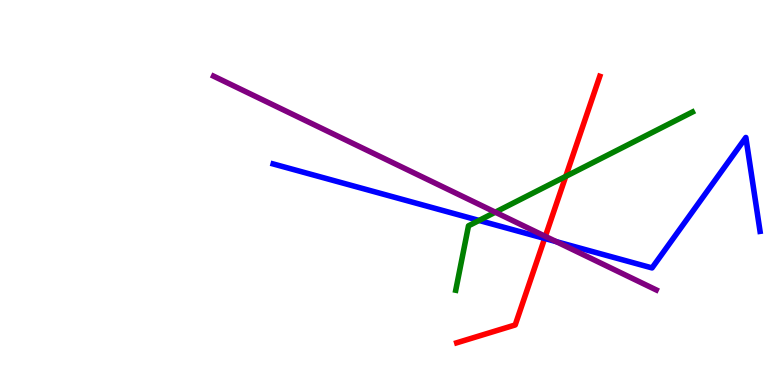[{'lines': ['blue', 'red'], 'intersections': [{'x': 7.03, 'y': 3.81}]}, {'lines': ['green', 'red'], 'intersections': [{'x': 7.3, 'y': 5.42}]}, {'lines': ['purple', 'red'], 'intersections': [{'x': 7.04, 'y': 3.86}]}, {'lines': ['blue', 'green'], 'intersections': [{'x': 6.18, 'y': 4.27}]}, {'lines': ['blue', 'purple'], 'intersections': [{'x': 7.18, 'y': 3.72}]}, {'lines': ['green', 'purple'], 'intersections': [{'x': 6.39, 'y': 4.49}]}]